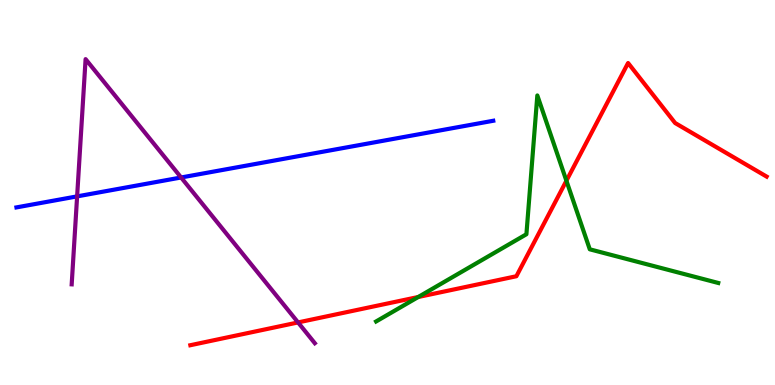[{'lines': ['blue', 'red'], 'intersections': []}, {'lines': ['green', 'red'], 'intersections': [{'x': 5.4, 'y': 2.29}, {'x': 7.31, 'y': 5.31}]}, {'lines': ['purple', 'red'], 'intersections': [{'x': 3.85, 'y': 1.63}]}, {'lines': ['blue', 'green'], 'intersections': []}, {'lines': ['blue', 'purple'], 'intersections': [{'x': 0.995, 'y': 4.9}, {'x': 2.34, 'y': 5.39}]}, {'lines': ['green', 'purple'], 'intersections': []}]